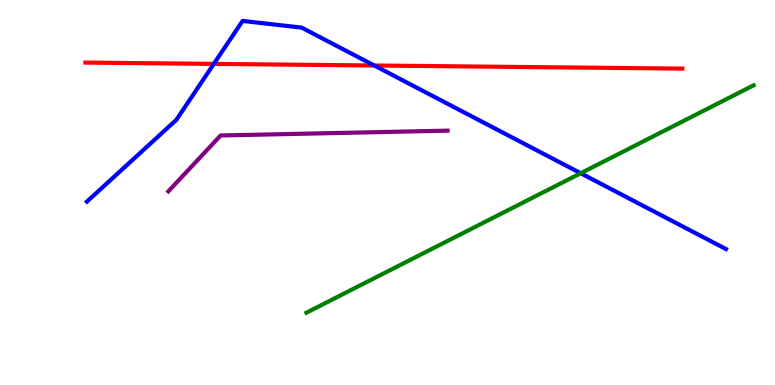[{'lines': ['blue', 'red'], 'intersections': [{'x': 2.76, 'y': 8.34}, {'x': 4.83, 'y': 8.3}]}, {'lines': ['green', 'red'], 'intersections': []}, {'lines': ['purple', 'red'], 'intersections': []}, {'lines': ['blue', 'green'], 'intersections': [{'x': 7.49, 'y': 5.5}]}, {'lines': ['blue', 'purple'], 'intersections': []}, {'lines': ['green', 'purple'], 'intersections': []}]